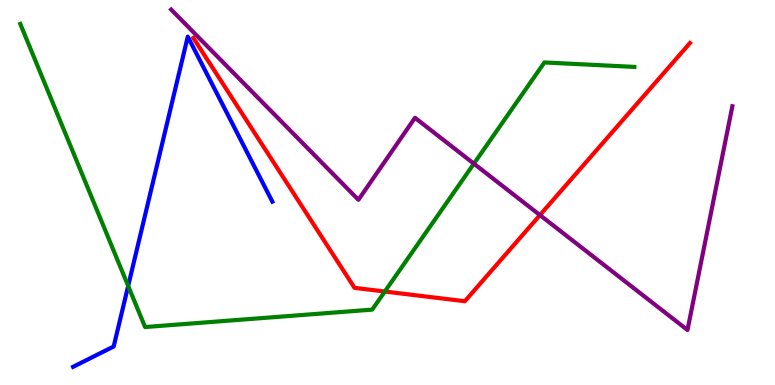[{'lines': ['blue', 'red'], 'intersections': []}, {'lines': ['green', 'red'], 'intersections': [{'x': 4.97, 'y': 2.43}]}, {'lines': ['purple', 'red'], 'intersections': [{'x': 6.97, 'y': 4.41}]}, {'lines': ['blue', 'green'], 'intersections': [{'x': 1.65, 'y': 2.57}]}, {'lines': ['blue', 'purple'], 'intersections': []}, {'lines': ['green', 'purple'], 'intersections': [{'x': 6.11, 'y': 5.75}]}]